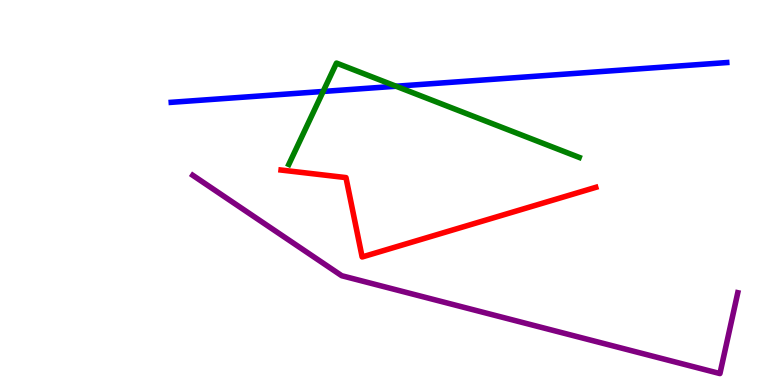[{'lines': ['blue', 'red'], 'intersections': []}, {'lines': ['green', 'red'], 'intersections': []}, {'lines': ['purple', 'red'], 'intersections': []}, {'lines': ['blue', 'green'], 'intersections': [{'x': 4.17, 'y': 7.62}, {'x': 5.11, 'y': 7.76}]}, {'lines': ['blue', 'purple'], 'intersections': []}, {'lines': ['green', 'purple'], 'intersections': []}]